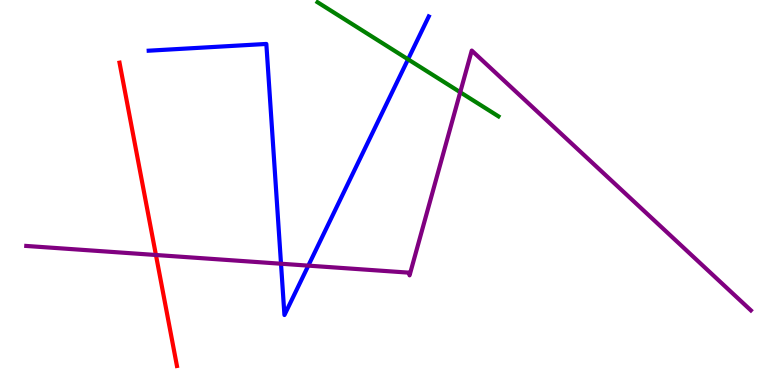[{'lines': ['blue', 'red'], 'intersections': []}, {'lines': ['green', 'red'], 'intersections': []}, {'lines': ['purple', 'red'], 'intersections': [{'x': 2.01, 'y': 3.38}]}, {'lines': ['blue', 'green'], 'intersections': [{'x': 5.27, 'y': 8.46}]}, {'lines': ['blue', 'purple'], 'intersections': [{'x': 3.63, 'y': 3.15}, {'x': 3.98, 'y': 3.1}]}, {'lines': ['green', 'purple'], 'intersections': [{'x': 5.94, 'y': 7.6}]}]